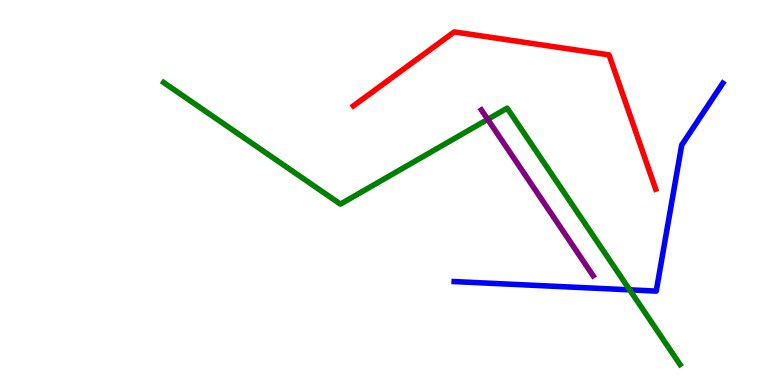[{'lines': ['blue', 'red'], 'intersections': []}, {'lines': ['green', 'red'], 'intersections': []}, {'lines': ['purple', 'red'], 'intersections': []}, {'lines': ['blue', 'green'], 'intersections': [{'x': 8.12, 'y': 2.47}]}, {'lines': ['blue', 'purple'], 'intersections': []}, {'lines': ['green', 'purple'], 'intersections': [{'x': 6.29, 'y': 6.9}]}]